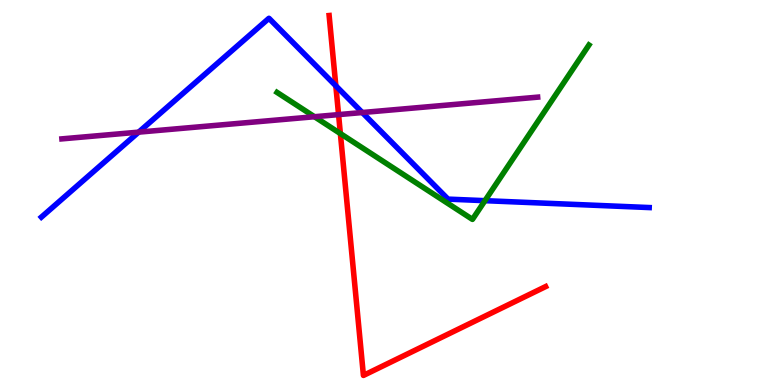[{'lines': ['blue', 'red'], 'intersections': [{'x': 4.33, 'y': 7.77}]}, {'lines': ['green', 'red'], 'intersections': [{'x': 4.39, 'y': 6.53}]}, {'lines': ['purple', 'red'], 'intersections': [{'x': 4.37, 'y': 7.02}]}, {'lines': ['blue', 'green'], 'intersections': [{'x': 6.26, 'y': 4.79}]}, {'lines': ['blue', 'purple'], 'intersections': [{'x': 1.79, 'y': 6.57}, {'x': 4.67, 'y': 7.08}]}, {'lines': ['green', 'purple'], 'intersections': [{'x': 4.06, 'y': 6.97}]}]